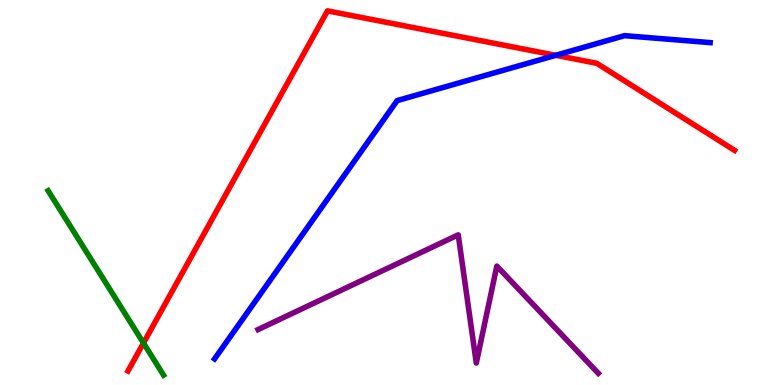[{'lines': ['blue', 'red'], 'intersections': [{'x': 7.17, 'y': 8.56}]}, {'lines': ['green', 'red'], 'intersections': [{'x': 1.85, 'y': 1.09}]}, {'lines': ['purple', 'red'], 'intersections': []}, {'lines': ['blue', 'green'], 'intersections': []}, {'lines': ['blue', 'purple'], 'intersections': []}, {'lines': ['green', 'purple'], 'intersections': []}]